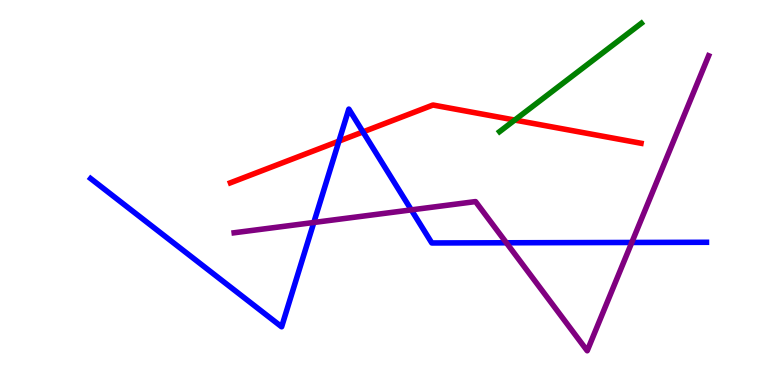[{'lines': ['blue', 'red'], 'intersections': [{'x': 4.37, 'y': 6.33}, {'x': 4.68, 'y': 6.57}]}, {'lines': ['green', 'red'], 'intersections': [{'x': 6.64, 'y': 6.88}]}, {'lines': ['purple', 'red'], 'intersections': []}, {'lines': ['blue', 'green'], 'intersections': []}, {'lines': ['blue', 'purple'], 'intersections': [{'x': 4.05, 'y': 4.22}, {'x': 5.31, 'y': 4.55}, {'x': 6.53, 'y': 3.69}, {'x': 8.15, 'y': 3.7}]}, {'lines': ['green', 'purple'], 'intersections': []}]